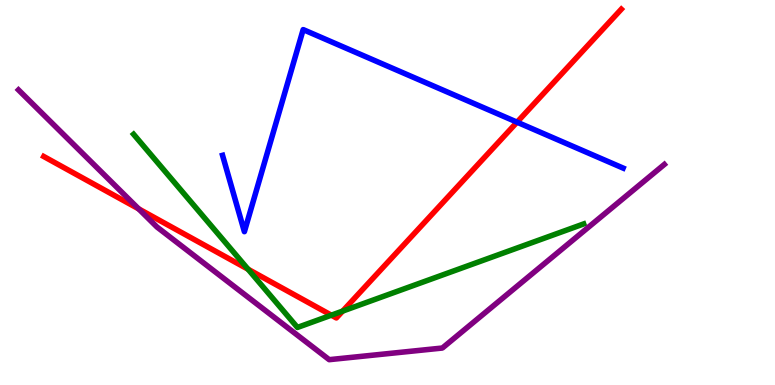[{'lines': ['blue', 'red'], 'intersections': [{'x': 6.67, 'y': 6.83}]}, {'lines': ['green', 'red'], 'intersections': [{'x': 3.2, 'y': 3.01}, {'x': 4.28, 'y': 1.81}, {'x': 4.42, 'y': 1.92}]}, {'lines': ['purple', 'red'], 'intersections': [{'x': 1.79, 'y': 4.58}]}, {'lines': ['blue', 'green'], 'intersections': []}, {'lines': ['blue', 'purple'], 'intersections': []}, {'lines': ['green', 'purple'], 'intersections': []}]